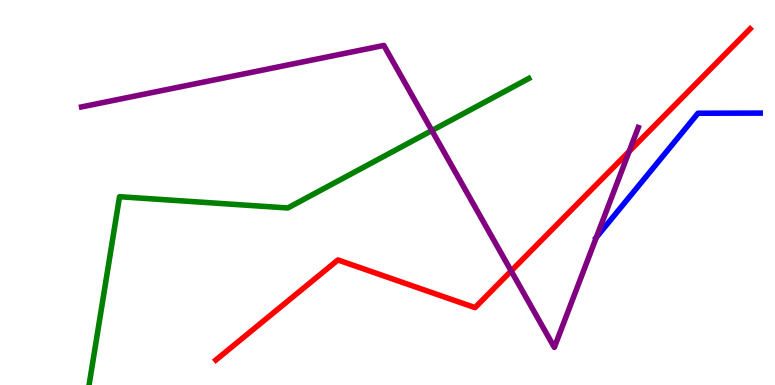[{'lines': ['blue', 'red'], 'intersections': []}, {'lines': ['green', 'red'], 'intersections': []}, {'lines': ['purple', 'red'], 'intersections': [{'x': 6.6, 'y': 2.96}, {'x': 8.12, 'y': 6.07}]}, {'lines': ['blue', 'green'], 'intersections': []}, {'lines': ['blue', 'purple'], 'intersections': [{'x': 7.7, 'y': 3.84}]}, {'lines': ['green', 'purple'], 'intersections': [{'x': 5.57, 'y': 6.61}]}]